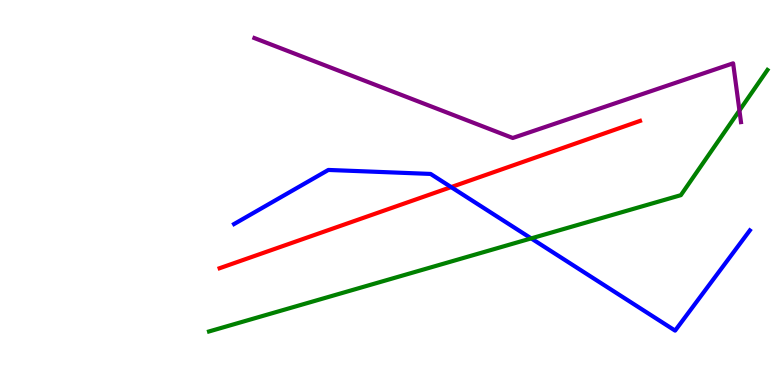[{'lines': ['blue', 'red'], 'intersections': [{'x': 5.82, 'y': 5.14}]}, {'lines': ['green', 'red'], 'intersections': []}, {'lines': ['purple', 'red'], 'intersections': []}, {'lines': ['blue', 'green'], 'intersections': [{'x': 6.85, 'y': 3.81}]}, {'lines': ['blue', 'purple'], 'intersections': []}, {'lines': ['green', 'purple'], 'intersections': [{'x': 9.54, 'y': 7.13}]}]